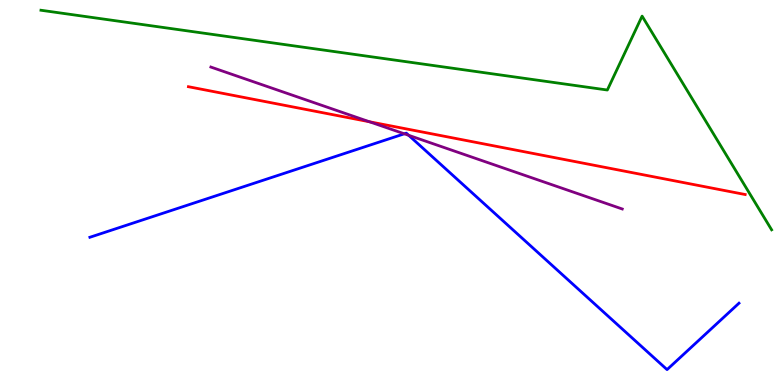[{'lines': ['blue', 'red'], 'intersections': []}, {'lines': ['green', 'red'], 'intersections': []}, {'lines': ['purple', 'red'], 'intersections': [{'x': 4.77, 'y': 6.84}]}, {'lines': ['blue', 'green'], 'intersections': []}, {'lines': ['blue', 'purple'], 'intersections': [{'x': 5.22, 'y': 6.52}, {'x': 5.27, 'y': 6.49}]}, {'lines': ['green', 'purple'], 'intersections': []}]